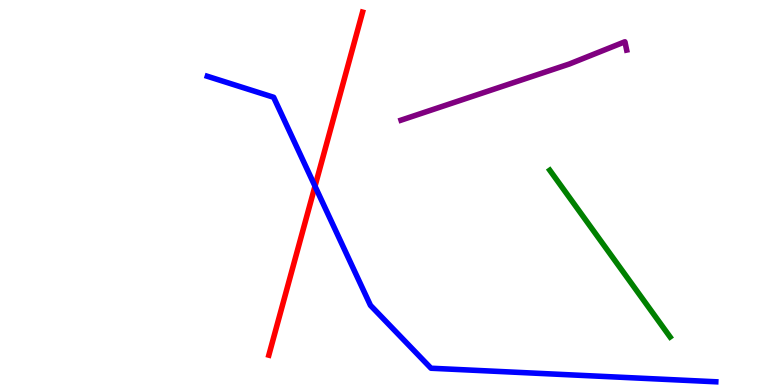[{'lines': ['blue', 'red'], 'intersections': [{'x': 4.06, 'y': 5.16}]}, {'lines': ['green', 'red'], 'intersections': []}, {'lines': ['purple', 'red'], 'intersections': []}, {'lines': ['blue', 'green'], 'intersections': []}, {'lines': ['blue', 'purple'], 'intersections': []}, {'lines': ['green', 'purple'], 'intersections': []}]